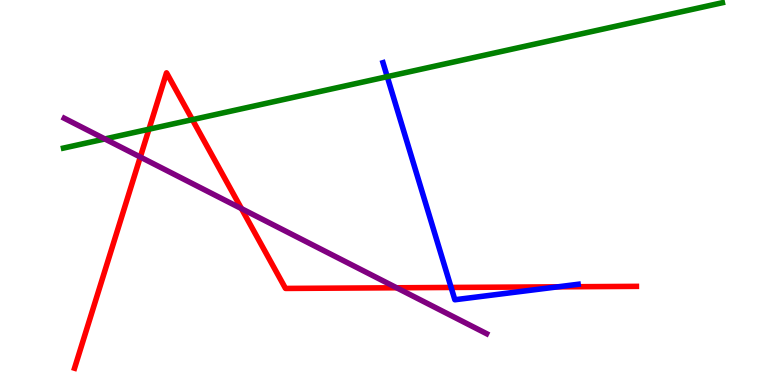[{'lines': ['blue', 'red'], 'intersections': [{'x': 5.82, 'y': 2.53}, {'x': 7.2, 'y': 2.55}]}, {'lines': ['green', 'red'], 'intersections': [{'x': 1.92, 'y': 6.64}, {'x': 2.48, 'y': 6.89}]}, {'lines': ['purple', 'red'], 'intersections': [{'x': 1.81, 'y': 5.92}, {'x': 3.12, 'y': 4.58}, {'x': 5.12, 'y': 2.53}]}, {'lines': ['blue', 'green'], 'intersections': [{'x': 5.0, 'y': 8.01}]}, {'lines': ['blue', 'purple'], 'intersections': []}, {'lines': ['green', 'purple'], 'intersections': [{'x': 1.35, 'y': 6.39}]}]